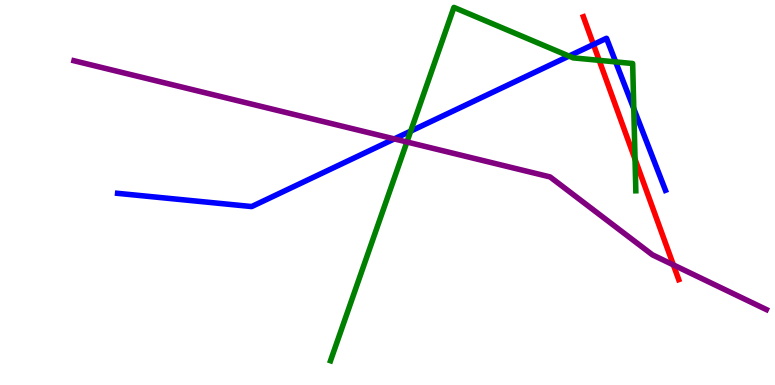[{'lines': ['blue', 'red'], 'intersections': [{'x': 7.66, 'y': 8.84}]}, {'lines': ['green', 'red'], 'intersections': [{'x': 7.73, 'y': 8.43}, {'x': 8.19, 'y': 5.87}]}, {'lines': ['purple', 'red'], 'intersections': [{'x': 8.69, 'y': 3.12}]}, {'lines': ['blue', 'green'], 'intersections': [{'x': 5.3, 'y': 6.59}, {'x': 7.34, 'y': 8.54}, {'x': 7.94, 'y': 8.39}, {'x': 8.18, 'y': 7.18}]}, {'lines': ['blue', 'purple'], 'intersections': [{'x': 5.09, 'y': 6.39}]}, {'lines': ['green', 'purple'], 'intersections': [{'x': 5.25, 'y': 6.31}]}]